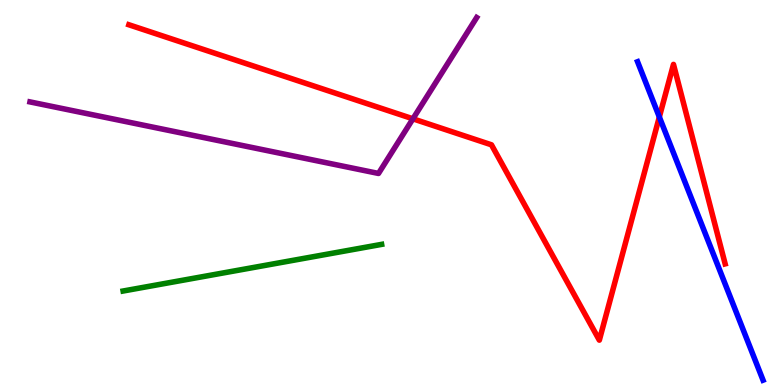[{'lines': ['blue', 'red'], 'intersections': [{'x': 8.51, 'y': 6.96}]}, {'lines': ['green', 'red'], 'intersections': []}, {'lines': ['purple', 'red'], 'intersections': [{'x': 5.33, 'y': 6.91}]}, {'lines': ['blue', 'green'], 'intersections': []}, {'lines': ['blue', 'purple'], 'intersections': []}, {'lines': ['green', 'purple'], 'intersections': []}]